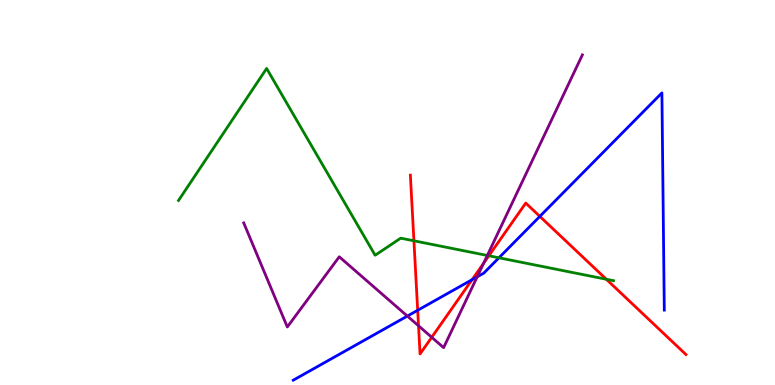[{'lines': ['blue', 'red'], 'intersections': [{'x': 5.39, 'y': 1.94}, {'x': 6.09, 'y': 2.73}, {'x': 6.97, 'y': 4.38}]}, {'lines': ['green', 'red'], 'intersections': [{'x': 5.34, 'y': 3.75}, {'x': 6.31, 'y': 3.36}, {'x': 7.82, 'y': 2.75}]}, {'lines': ['purple', 'red'], 'intersections': [{'x': 5.4, 'y': 1.54}, {'x': 5.57, 'y': 1.24}, {'x': 6.24, 'y': 3.16}]}, {'lines': ['blue', 'green'], 'intersections': [{'x': 6.44, 'y': 3.3}]}, {'lines': ['blue', 'purple'], 'intersections': [{'x': 5.26, 'y': 1.79}, {'x': 6.16, 'y': 2.81}]}, {'lines': ['green', 'purple'], 'intersections': [{'x': 6.29, 'y': 3.36}]}]